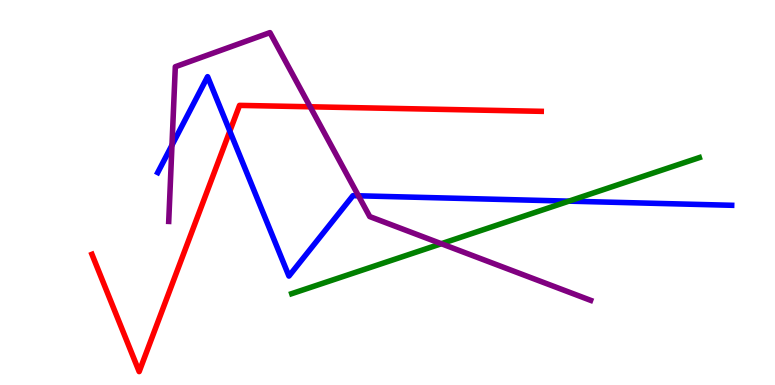[{'lines': ['blue', 'red'], 'intersections': [{'x': 2.97, 'y': 6.59}]}, {'lines': ['green', 'red'], 'intersections': []}, {'lines': ['purple', 'red'], 'intersections': [{'x': 4.0, 'y': 7.23}]}, {'lines': ['blue', 'green'], 'intersections': [{'x': 7.34, 'y': 4.78}]}, {'lines': ['blue', 'purple'], 'intersections': [{'x': 2.22, 'y': 6.23}, {'x': 4.63, 'y': 4.91}]}, {'lines': ['green', 'purple'], 'intersections': [{'x': 5.69, 'y': 3.67}]}]